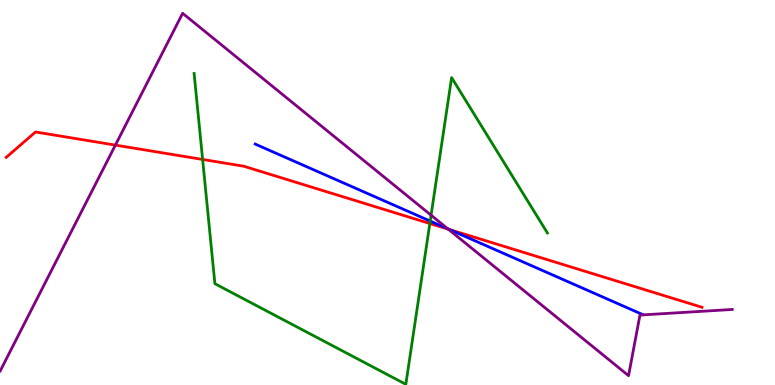[{'lines': ['blue', 'red'], 'intersections': [{'x': 5.8, 'y': 4.04}]}, {'lines': ['green', 'red'], 'intersections': [{'x': 2.61, 'y': 5.86}, {'x': 5.55, 'y': 4.19}]}, {'lines': ['purple', 'red'], 'intersections': [{'x': 1.49, 'y': 6.23}, {'x': 5.78, 'y': 4.05}]}, {'lines': ['blue', 'green'], 'intersections': [{'x': 5.55, 'y': 4.26}]}, {'lines': ['blue', 'purple'], 'intersections': [{'x': 5.78, 'y': 4.06}]}, {'lines': ['green', 'purple'], 'intersections': [{'x': 5.56, 'y': 4.41}]}]